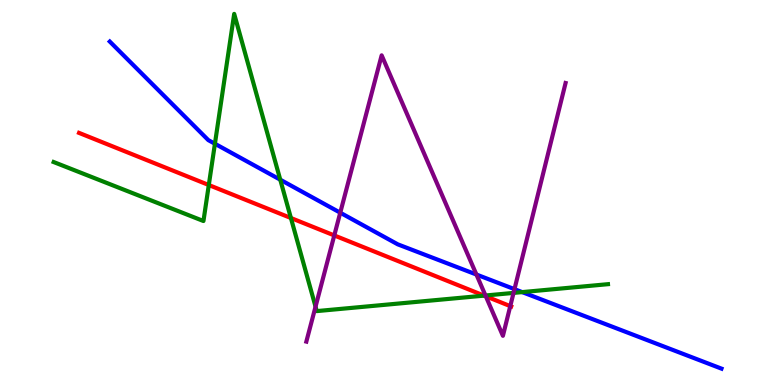[{'lines': ['blue', 'red'], 'intersections': []}, {'lines': ['green', 'red'], 'intersections': [{'x': 2.69, 'y': 5.19}, {'x': 3.75, 'y': 4.34}, {'x': 6.25, 'y': 2.32}]}, {'lines': ['purple', 'red'], 'intersections': [{'x': 4.31, 'y': 3.88}, {'x': 6.27, 'y': 2.3}, {'x': 6.58, 'y': 2.05}]}, {'lines': ['blue', 'green'], 'intersections': [{'x': 2.77, 'y': 6.27}, {'x': 3.62, 'y': 5.33}, {'x': 6.74, 'y': 2.41}]}, {'lines': ['blue', 'purple'], 'intersections': [{'x': 4.39, 'y': 4.48}, {'x': 6.15, 'y': 2.87}, {'x': 6.64, 'y': 2.49}]}, {'lines': ['green', 'purple'], 'intersections': [{'x': 4.07, 'y': 2.03}, {'x': 6.26, 'y': 2.32}, {'x': 6.63, 'y': 2.39}]}]